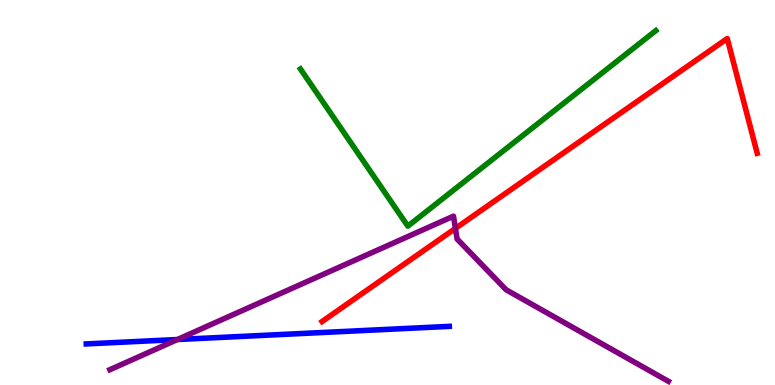[{'lines': ['blue', 'red'], 'intersections': []}, {'lines': ['green', 'red'], 'intersections': []}, {'lines': ['purple', 'red'], 'intersections': [{'x': 5.88, 'y': 4.07}]}, {'lines': ['blue', 'green'], 'intersections': []}, {'lines': ['blue', 'purple'], 'intersections': [{'x': 2.29, 'y': 1.18}]}, {'lines': ['green', 'purple'], 'intersections': []}]